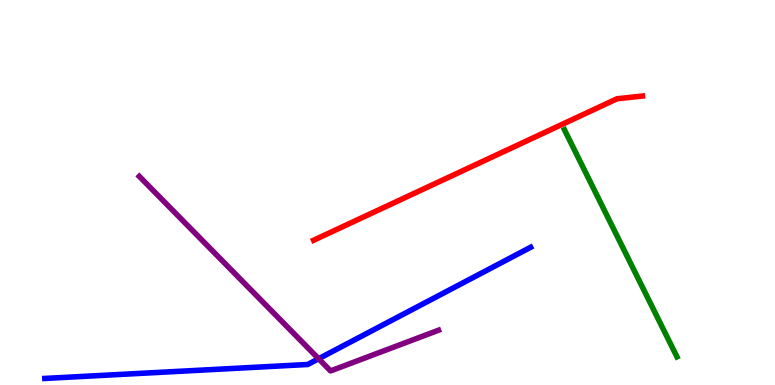[{'lines': ['blue', 'red'], 'intersections': []}, {'lines': ['green', 'red'], 'intersections': []}, {'lines': ['purple', 'red'], 'intersections': []}, {'lines': ['blue', 'green'], 'intersections': []}, {'lines': ['blue', 'purple'], 'intersections': [{'x': 4.11, 'y': 0.682}]}, {'lines': ['green', 'purple'], 'intersections': []}]